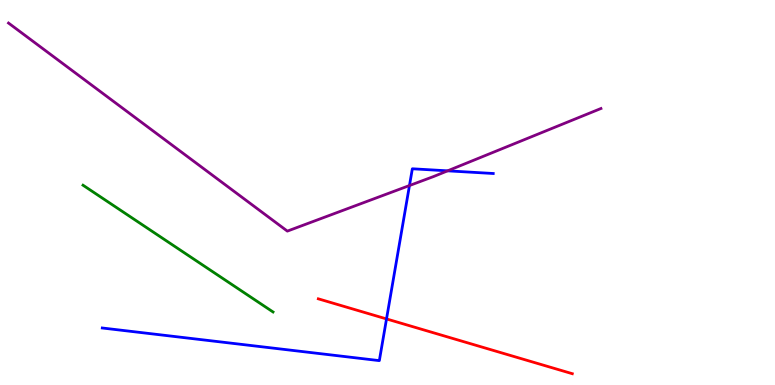[{'lines': ['blue', 'red'], 'intersections': [{'x': 4.99, 'y': 1.72}]}, {'lines': ['green', 'red'], 'intersections': []}, {'lines': ['purple', 'red'], 'intersections': []}, {'lines': ['blue', 'green'], 'intersections': []}, {'lines': ['blue', 'purple'], 'intersections': [{'x': 5.28, 'y': 5.18}, {'x': 5.78, 'y': 5.56}]}, {'lines': ['green', 'purple'], 'intersections': []}]